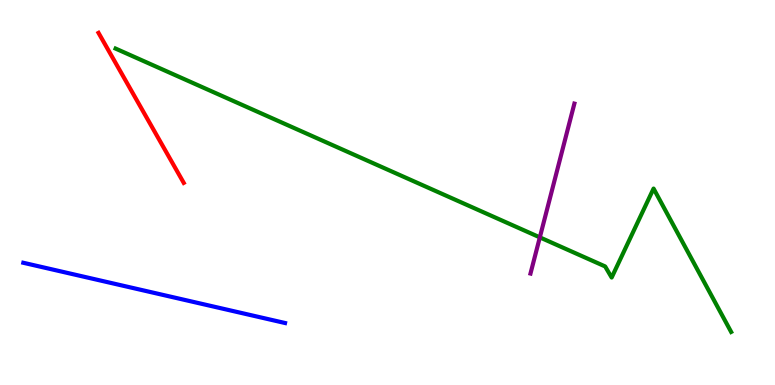[{'lines': ['blue', 'red'], 'intersections': []}, {'lines': ['green', 'red'], 'intersections': []}, {'lines': ['purple', 'red'], 'intersections': []}, {'lines': ['blue', 'green'], 'intersections': []}, {'lines': ['blue', 'purple'], 'intersections': []}, {'lines': ['green', 'purple'], 'intersections': [{'x': 6.97, 'y': 3.83}]}]